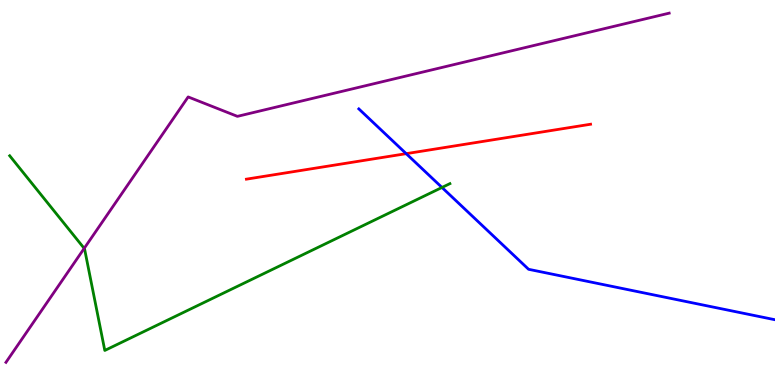[{'lines': ['blue', 'red'], 'intersections': [{'x': 5.24, 'y': 6.01}]}, {'lines': ['green', 'red'], 'intersections': []}, {'lines': ['purple', 'red'], 'intersections': []}, {'lines': ['blue', 'green'], 'intersections': [{'x': 5.7, 'y': 5.13}]}, {'lines': ['blue', 'purple'], 'intersections': []}, {'lines': ['green', 'purple'], 'intersections': [{'x': 1.09, 'y': 3.55}]}]